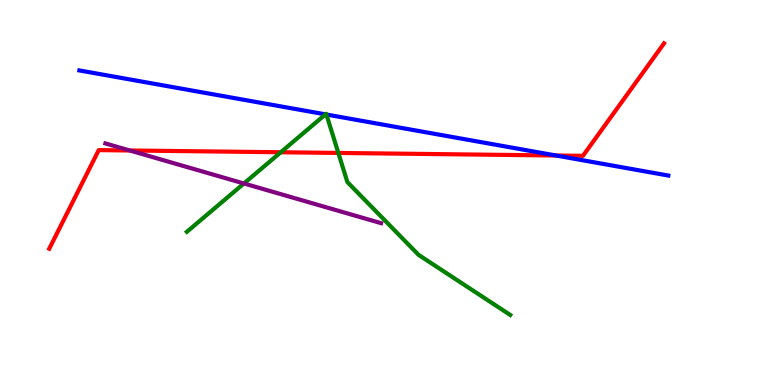[{'lines': ['blue', 'red'], 'intersections': [{'x': 7.17, 'y': 5.96}]}, {'lines': ['green', 'red'], 'intersections': [{'x': 3.62, 'y': 6.05}, {'x': 4.37, 'y': 6.03}]}, {'lines': ['purple', 'red'], 'intersections': [{'x': 1.67, 'y': 6.09}]}, {'lines': ['blue', 'green'], 'intersections': [{'x': 4.2, 'y': 7.03}, {'x': 4.21, 'y': 7.03}]}, {'lines': ['blue', 'purple'], 'intersections': []}, {'lines': ['green', 'purple'], 'intersections': [{'x': 3.15, 'y': 5.23}]}]